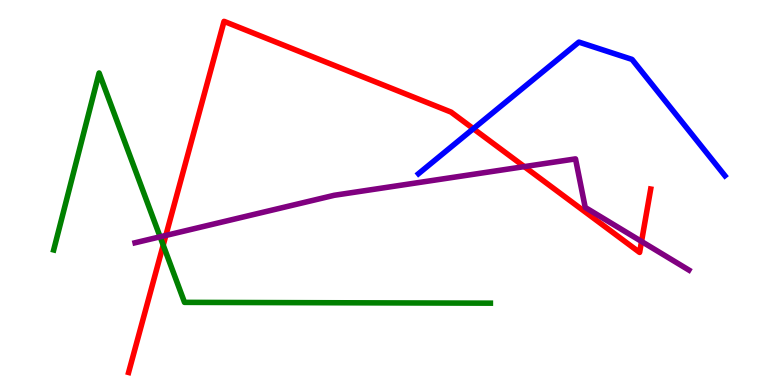[{'lines': ['blue', 'red'], 'intersections': [{'x': 6.11, 'y': 6.66}]}, {'lines': ['green', 'red'], 'intersections': [{'x': 2.11, 'y': 3.63}]}, {'lines': ['purple', 'red'], 'intersections': [{'x': 2.14, 'y': 3.88}, {'x': 6.77, 'y': 5.67}, {'x': 8.28, 'y': 3.73}]}, {'lines': ['blue', 'green'], 'intersections': []}, {'lines': ['blue', 'purple'], 'intersections': []}, {'lines': ['green', 'purple'], 'intersections': [{'x': 2.07, 'y': 3.85}]}]